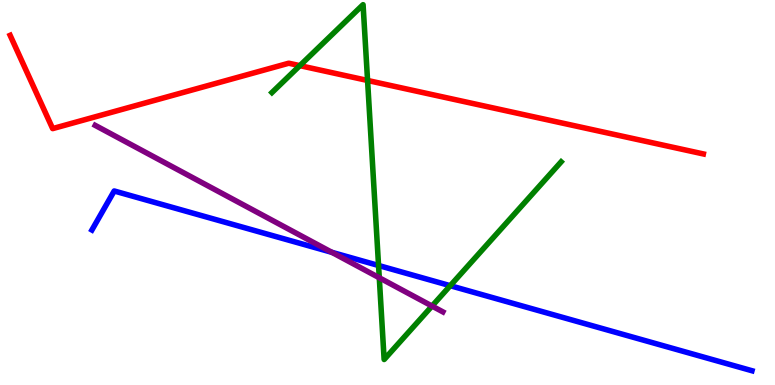[{'lines': ['blue', 'red'], 'intersections': []}, {'lines': ['green', 'red'], 'intersections': [{'x': 3.87, 'y': 8.29}, {'x': 4.74, 'y': 7.91}]}, {'lines': ['purple', 'red'], 'intersections': []}, {'lines': ['blue', 'green'], 'intersections': [{'x': 4.88, 'y': 3.1}, {'x': 5.81, 'y': 2.58}]}, {'lines': ['blue', 'purple'], 'intersections': [{'x': 4.28, 'y': 3.45}]}, {'lines': ['green', 'purple'], 'intersections': [{'x': 4.89, 'y': 2.79}, {'x': 5.57, 'y': 2.05}]}]